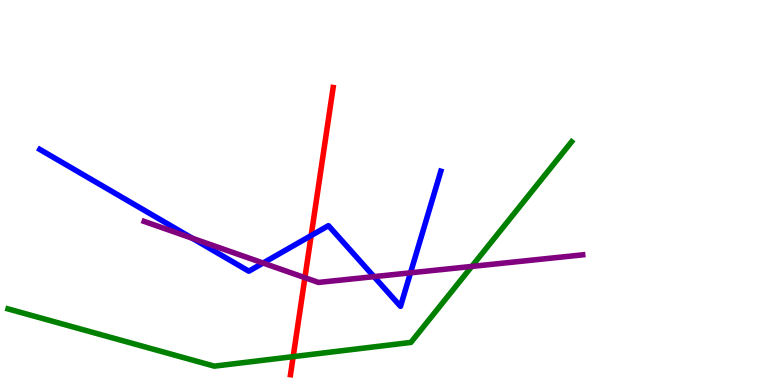[{'lines': ['blue', 'red'], 'intersections': [{'x': 4.01, 'y': 3.88}]}, {'lines': ['green', 'red'], 'intersections': [{'x': 3.78, 'y': 0.737}]}, {'lines': ['purple', 'red'], 'intersections': [{'x': 3.93, 'y': 2.79}]}, {'lines': ['blue', 'green'], 'intersections': []}, {'lines': ['blue', 'purple'], 'intersections': [{'x': 2.48, 'y': 3.81}, {'x': 3.39, 'y': 3.17}, {'x': 4.83, 'y': 2.81}, {'x': 5.3, 'y': 2.91}]}, {'lines': ['green', 'purple'], 'intersections': [{'x': 6.09, 'y': 3.08}]}]